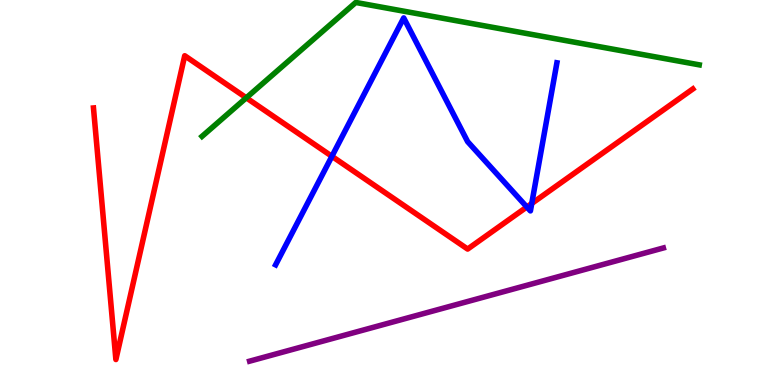[{'lines': ['blue', 'red'], 'intersections': [{'x': 4.28, 'y': 5.94}, {'x': 6.8, 'y': 4.62}, {'x': 6.86, 'y': 4.71}]}, {'lines': ['green', 'red'], 'intersections': [{'x': 3.18, 'y': 7.46}]}, {'lines': ['purple', 'red'], 'intersections': []}, {'lines': ['blue', 'green'], 'intersections': []}, {'lines': ['blue', 'purple'], 'intersections': []}, {'lines': ['green', 'purple'], 'intersections': []}]